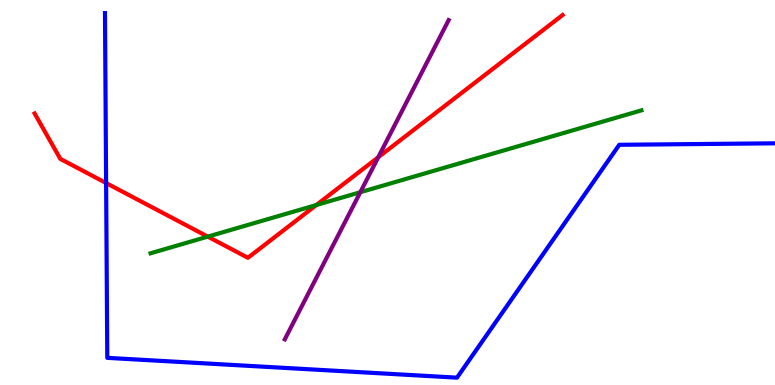[{'lines': ['blue', 'red'], 'intersections': [{'x': 1.37, 'y': 5.25}]}, {'lines': ['green', 'red'], 'intersections': [{'x': 2.68, 'y': 3.85}, {'x': 4.08, 'y': 4.67}]}, {'lines': ['purple', 'red'], 'intersections': [{'x': 4.88, 'y': 5.92}]}, {'lines': ['blue', 'green'], 'intersections': []}, {'lines': ['blue', 'purple'], 'intersections': []}, {'lines': ['green', 'purple'], 'intersections': [{'x': 4.65, 'y': 5.01}]}]